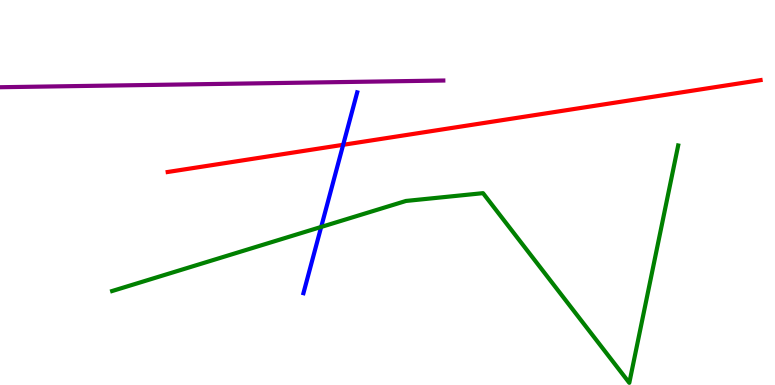[{'lines': ['blue', 'red'], 'intersections': [{'x': 4.43, 'y': 6.24}]}, {'lines': ['green', 'red'], 'intersections': []}, {'lines': ['purple', 'red'], 'intersections': []}, {'lines': ['blue', 'green'], 'intersections': [{'x': 4.14, 'y': 4.11}]}, {'lines': ['blue', 'purple'], 'intersections': []}, {'lines': ['green', 'purple'], 'intersections': []}]